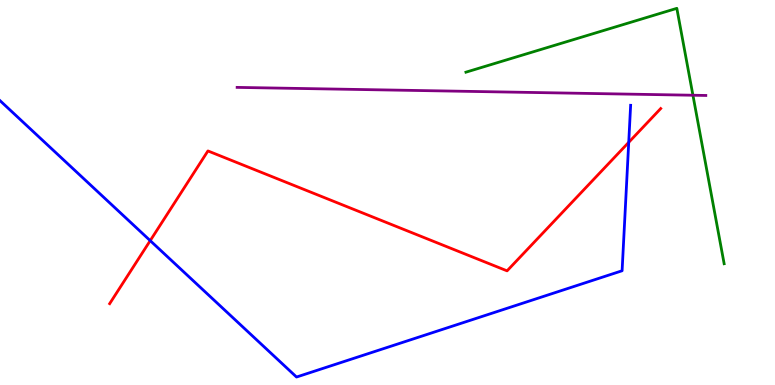[{'lines': ['blue', 'red'], 'intersections': [{'x': 1.94, 'y': 3.75}, {'x': 8.11, 'y': 6.3}]}, {'lines': ['green', 'red'], 'intersections': []}, {'lines': ['purple', 'red'], 'intersections': []}, {'lines': ['blue', 'green'], 'intersections': []}, {'lines': ['blue', 'purple'], 'intersections': []}, {'lines': ['green', 'purple'], 'intersections': [{'x': 8.94, 'y': 7.53}]}]